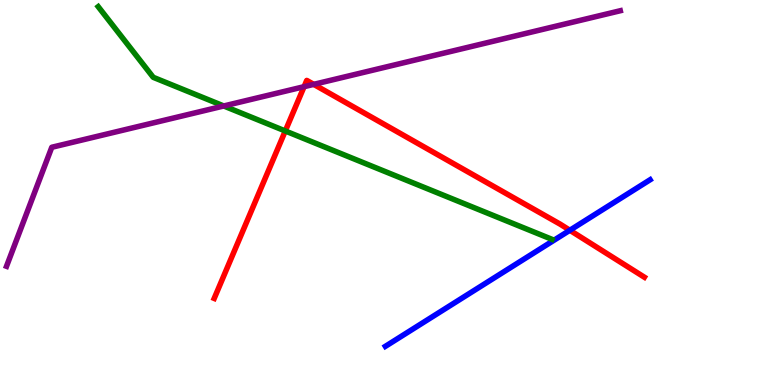[{'lines': ['blue', 'red'], 'intersections': [{'x': 7.35, 'y': 4.02}]}, {'lines': ['green', 'red'], 'intersections': [{'x': 3.68, 'y': 6.6}]}, {'lines': ['purple', 'red'], 'intersections': [{'x': 3.92, 'y': 7.75}, {'x': 4.05, 'y': 7.81}]}, {'lines': ['blue', 'green'], 'intersections': []}, {'lines': ['blue', 'purple'], 'intersections': []}, {'lines': ['green', 'purple'], 'intersections': [{'x': 2.89, 'y': 7.25}]}]